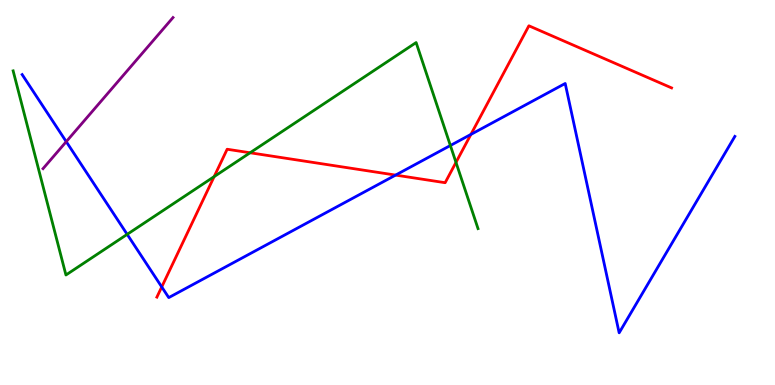[{'lines': ['blue', 'red'], 'intersections': [{'x': 2.09, 'y': 2.55}, {'x': 5.1, 'y': 5.45}, {'x': 6.08, 'y': 6.51}]}, {'lines': ['green', 'red'], 'intersections': [{'x': 2.76, 'y': 5.41}, {'x': 3.23, 'y': 6.03}, {'x': 5.88, 'y': 5.78}]}, {'lines': ['purple', 'red'], 'intersections': []}, {'lines': ['blue', 'green'], 'intersections': [{'x': 1.64, 'y': 3.91}, {'x': 5.81, 'y': 6.22}]}, {'lines': ['blue', 'purple'], 'intersections': [{'x': 0.855, 'y': 6.32}]}, {'lines': ['green', 'purple'], 'intersections': []}]